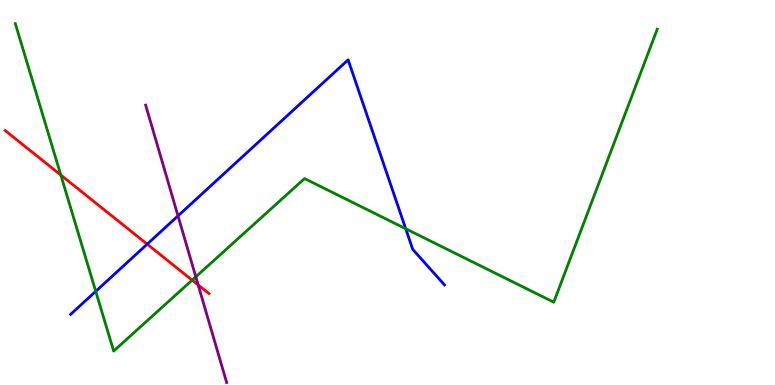[{'lines': ['blue', 'red'], 'intersections': [{'x': 1.9, 'y': 3.66}]}, {'lines': ['green', 'red'], 'intersections': [{'x': 0.785, 'y': 5.45}, {'x': 2.48, 'y': 2.72}]}, {'lines': ['purple', 'red'], 'intersections': [{'x': 2.56, 'y': 2.6}]}, {'lines': ['blue', 'green'], 'intersections': [{'x': 1.24, 'y': 2.43}, {'x': 5.24, 'y': 4.06}]}, {'lines': ['blue', 'purple'], 'intersections': [{'x': 2.3, 'y': 4.39}]}, {'lines': ['green', 'purple'], 'intersections': [{'x': 2.53, 'y': 2.81}]}]